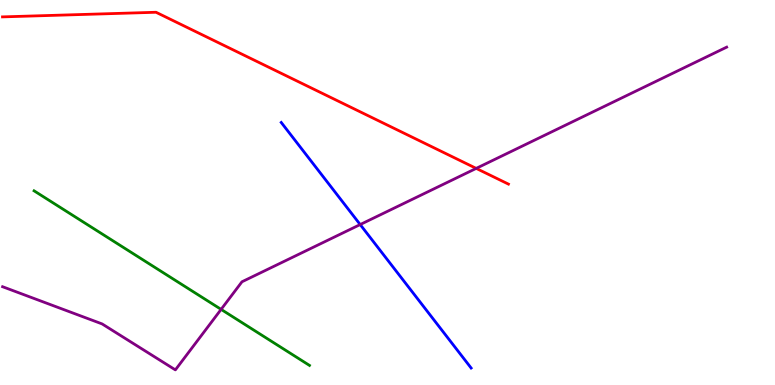[{'lines': ['blue', 'red'], 'intersections': []}, {'lines': ['green', 'red'], 'intersections': []}, {'lines': ['purple', 'red'], 'intersections': [{'x': 6.14, 'y': 5.63}]}, {'lines': ['blue', 'green'], 'intersections': []}, {'lines': ['blue', 'purple'], 'intersections': [{'x': 4.65, 'y': 4.17}]}, {'lines': ['green', 'purple'], 'intersections': [{'x': 2.85, 'y': 1.96}]}]